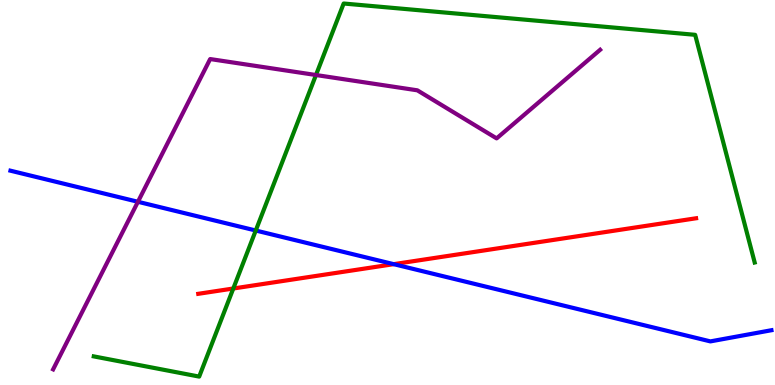[{'lines': ['blue', 'red'], 'intersections': [{'x': 5.08, 'y': 3.14}]}, {'lines': ['green', 'red'], 'intersections': [{'x': 3.01, 'y': 2.51}]}, {'lines': ['purple', 'red'], 'intersections': []}, {'lines': ['blue', 'green'], 'intersections': [{'x': 3.3, 'y': 4.01}]}, {'lines': ['blue', 'purple'], 'intersections': [{'x': 1.78, 'y': 4.76}]}, {'lines': ['green', 'purple'], 'intersections': [{'x': 4.08, 'y': 8.05}]}]